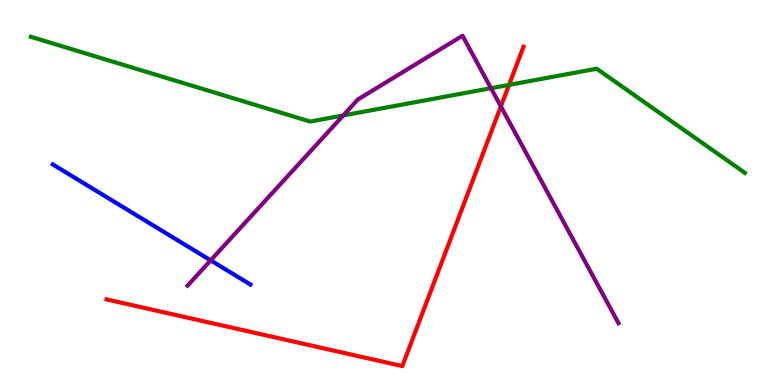[{'lines': ['blue', 'red'], 'intersections': []}, {'lines': ['green', 'red'], 'intersections': [{'x': 6.57, 'y': 7.8}]}, {'lines': ['purple', 'red'], 'intersections': [{'x': 6.46, 'y': 7.24}]}, {'lines': ['blue', 'green'], 'intersections': []}, {'lines': ['blue', 'purple'], 'intersections': [{'x': 2.72, 'y': 3.24}]}, {'lines': ['green', 'purple'], 'intersections': [{'x': 4.43, 'y': 7.0}, {'x': 6.34, 'y': 7.71}]}]